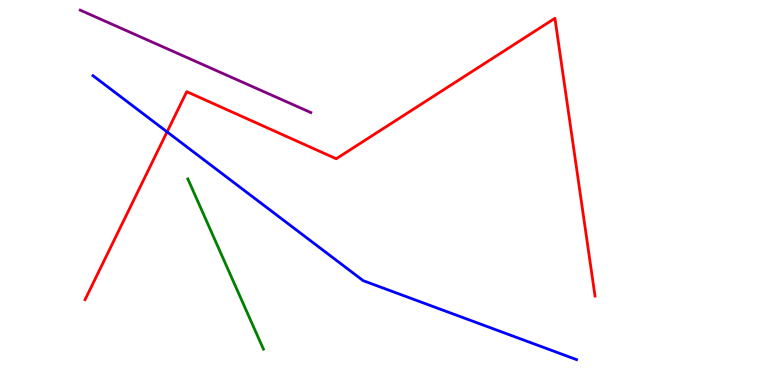[{'lines': ['blue', 'red'], 'intersections': [{'x': 2.16, 'y': 6.57}]}, {'lines': ['green', 'red'], 'intersections': []}, {'lines': ['purple', 'red'], 'intersections': []}, {'lines': ['blue', 'green'], 'intersections': []}, {'lines': ['blue', 'purple'], 'intersections': []}, {'lines': ['green', 'purple'], 'intersections': []}]